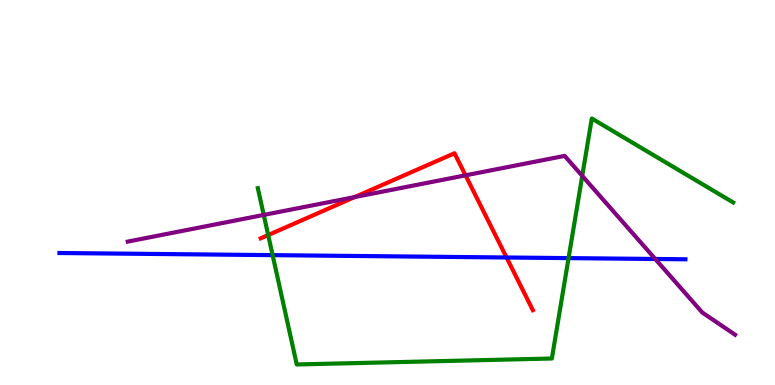[{'lines': ['blue', 'red'], 'intersections': [{'x': 6.54, 'y': 3.31}]}, {'lines': ['green', 'red'], 'intersections': [{'x': 3.46, 'y': 3.89}]}, {'lines': ['purple', 'red'], 'intersections': [{'x': 4.58, 'y': 4.88}, {'x': 6.01, 'y': 5.45}]}, {'lines': ['blue', 'green'], 'intersections': [{'x': 3.52, 'y': 3.37}, {'x': 7.34, 'y': 3.3}]}, {'lines': ['blue', 'purple'], 'intersections': [{'x': 8.45, 'y': 3.27}]}, {'lines': ['green', 'purple'], 'intersections': [{'x': 3.4, 'y': 4.42}, {'x': 7.51, 'y': 5.43}]}]